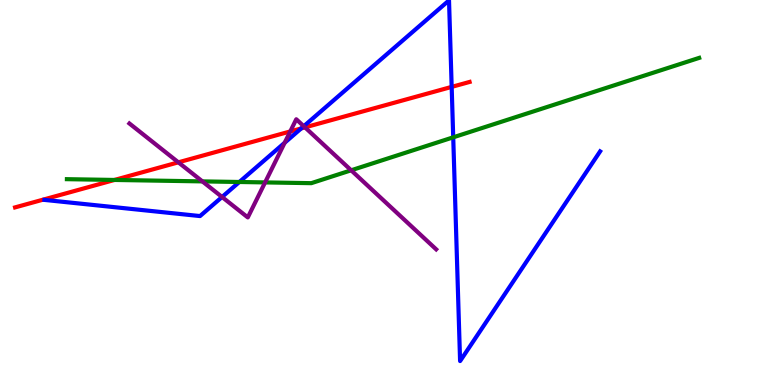[{'lines': ['blue', 'red'], 'intersections': [{'x': 3.89, 'y': 6.66}, {'x': 5.83, 'y': 7.74}]}, {'lines': ['green', 'red'], 'intersections': [{'x': 1.48, 'y': 5.33}]}, {'lines': ['purple', 'red'], 'intersections': [{'x': 2.3, 'y': 5.78}, {'x': 3.75, 'y': 6.59}, {'x': 3.94, 'y': 6.69}]}, {'lines': ['blue', 'green'], 'intersections': [{'x': 3.09, 'y': 5.27}, {'x': 5.85, 'y': 6.43}]}, {'lines': ['blue', 'purple'], 'intersections': [{'x': 2.87, 'y': 4.88}, {'x': 3.67, 'y': 6.29}, {'x': 3.92, 'y': 6.72}]}, {'lines': ['green', 'purple'], 'intersections': [{'x': 2.61, 'y': 5.29}, {'x': 3.42, 'y': 5.26}, {'x': 4.53, 'y': 5.58}]}]